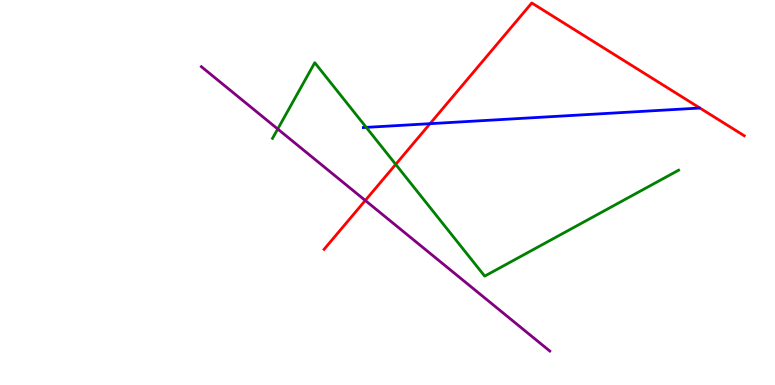[{'lines': ['blue', 'red'], 'intersections': [{'x': 5.55, 'y': 6.79}]}, {'lines': ['green', 'red'], 'intersections': [{'x': 5.11, 'y': 5.73}]}, {'lines': ['purple', 'red'], 'intersections': [{'x': 4.71, 'y': 4.79}]}, {'lines': ['blue', 'green'], 'intersections': [{'x': 4.73, 'y': 6.69}]}, {'lines': ['blue', 'purple'], 'intersections': []}, {'lines': ['green', 'purple'], 'intersections': [{'x': 3.58, 'y': 6.65}]}]